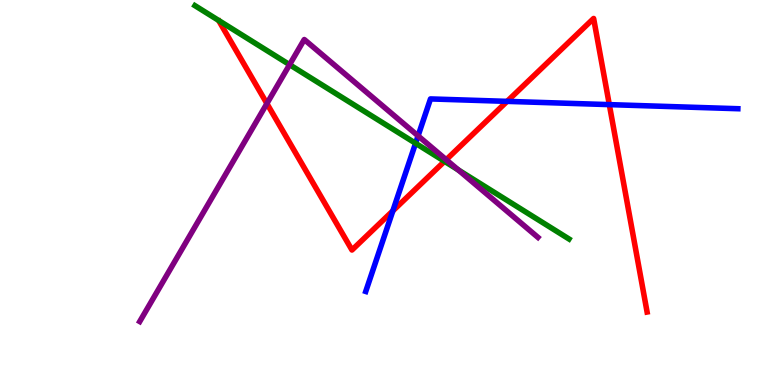[{'lines': ['blue', 'red'], 'intersections': [{'x': 5.07, 'y': 4.52}, {'x': 6.54, 'y': 7.37}, {'x': 7.86, 'y': 7.28}]}, {'lines': ['green', 'red'], 'intersections': [{'x': 5.74, 'y': 5.81}]}, {'lines': ['purple', 'red'], 'intersections': [{'x': 3.44, 'y': 7.31}, {'x': 5.76, 'y': 5.85}]}, {'lines': ['blue', 'green'], 'intersections': [{'x': 5.36, 'y': 6.28}]}, {'lines': ['blue', 'purple'], 'intersections': [{'x': 5.39, 'y': 6.47}]}, {'lines': ['green', 'purple'], 'intersections': [{'x': 3.74, 'y': 8.32}, {'x': 5.91, 'y': 5.59}]}]